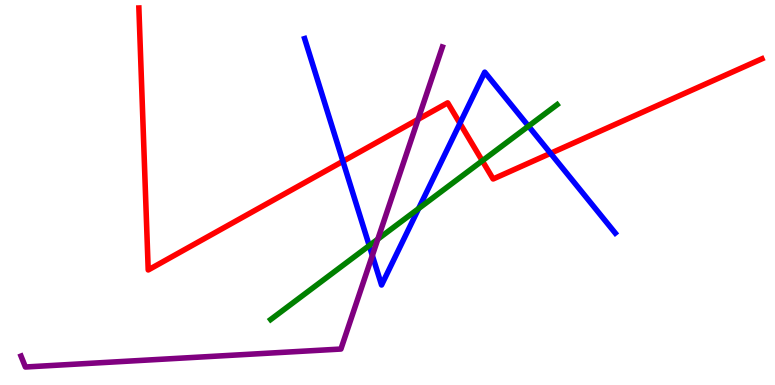[{'lines': ['blue', 'red'], 'intersections': [{'x': 4.42, 'y': 5.81}, {'x': 5.93, 'y': 6.8}, {'x': 7.1, 'y': 6.02}]}, {'lines': ['green', 'red'], 'intersections': [{'x': 6.22, 'y': 5.82}]}, {'lines': ['purple', 'red'], 'intersections': [{'x': 5.39, 'y': 6.9}]}, {'lines': ['blue', 'green'], 'intersections': [{'x': 4.76, 'y': 3.62}, {'x': 5.4, 'y': 4.58}, {'x': 6.82, 'y': 6.72}]}, {'lines': ['blue', 'purple'], 'intersections': [{'x': 4.8, 'y': 3.36}]}, {'lines': ['green', 'purple'], 'intersections': [{'x': 4.88, 'y': 3.79}]}]